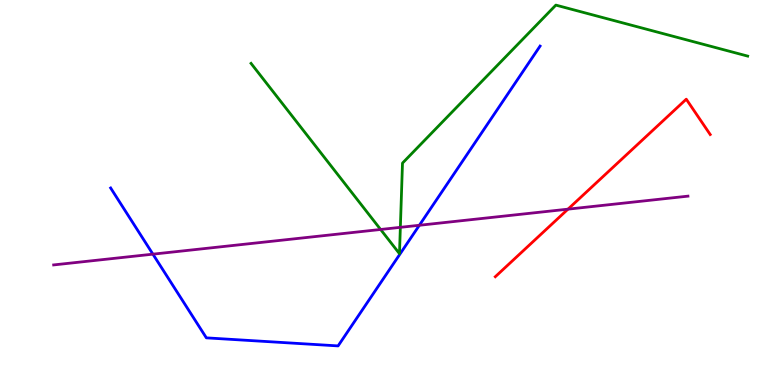[{'lines': ['blue', 'red'], 'intersections': []}, {'lines': ['green', 'red'], 'intersections': []}, {'lines': ['purple', 'red'], 'intersections': [{'x': 7.33, 'y': 4.57}]}, {'lines': ['blue', 'green'], 'intersections': []}, {'lines': ['blue', 'purple'], 'intersections': [{'x': 1.97, 'y': 3.4}, {'x': 5.41, 'y': 4.15}]}, {'lines': ['green', 'purple'], 'intersections': [{'x': 4.91, 'y': 4.04}, {'x': 5.17, 'y': 4.1}]}]